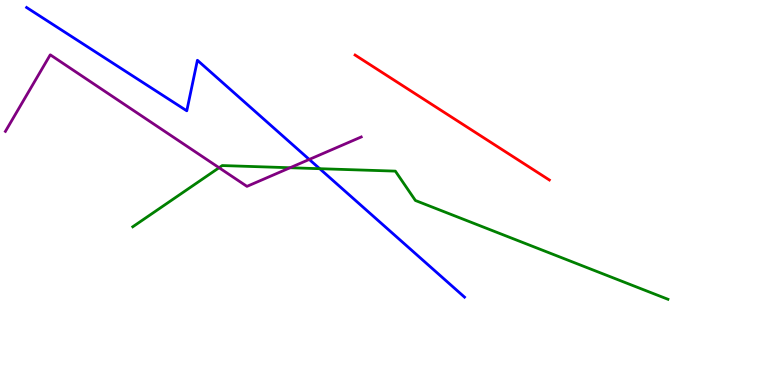[{'lines': ['blue', 'red'], 'intersections': []}, {'lines': ['green', 'red'], 'intersections': []}, {'lines': ['purple', 'red'], 'intersections': []}, {'lines': ['blue', 'green'], 'intersections': [{'x': 4.12, 'y': 5.62}]}, {'lines': ['blue', 'purple'], 'intersections': [{'x': 3.99, 'y': 5.86}]}, {'lines': ['green', 'purple'], 'intersections': [{'x': 2.83, 'y': 5.64}, {'x': 3.74, 'y': 5.64}]}]